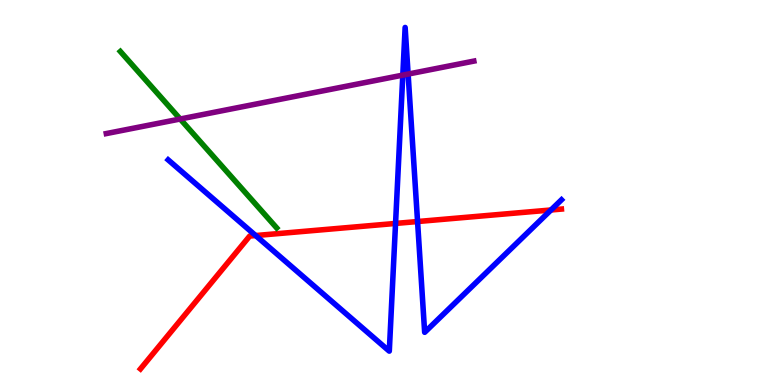[{'lines': ['blue', 'red'], 'intersections': [{'x': 3.3, 'y': 3.88}, {'x': 5.1, 'y': 4.2}, {'x': 5.39, 'y': 4.25}, {'x': 7.11, 'y': 4.55}]}, {'lines': ['green', 'red'], 'intersections': []}, {'lines': ['purple', 'red'], 'intersections': []}, {'lines': ['blue', 'green'], 'intersections': []}, {'lines': ['blue', 'purple'], 'intersections': [{'x': 5.2, 'y': 8.05}, {'x': 5.27, 'y': 8.08}]}, {'lines': ['green', 'purple'], 'intersections': [{'x': 2.32, 'y': 6.91}]}]